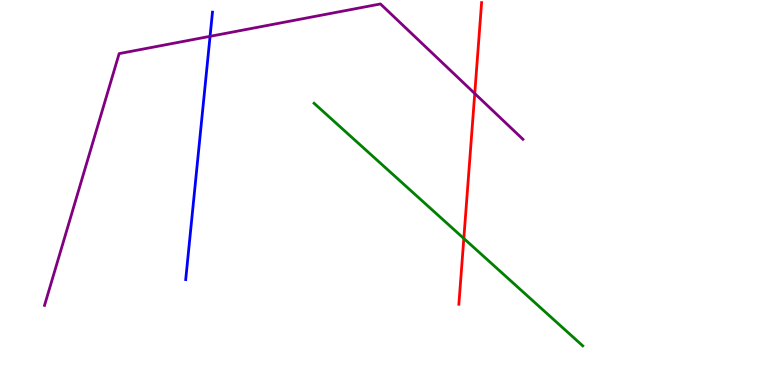[{'lines': ['blue', 'red'], 'intersections': []}, {'lines': ['green', 'red'], 'intersections': [{'x': 5.98, 'y': 3.81}]}, {'lines': ['purple', 'red'], 'intersections': [{'x': 6.13, 'y': 7.57}]}, {'lines': ['blue', 'green'], 'intersections': []}, {'lines': ['blue', 'purple'], 'intersections': [{'x': 2.71, 'y': 9.06}]}, {'lines': ['green', 'purple'], 'intersections': []}]